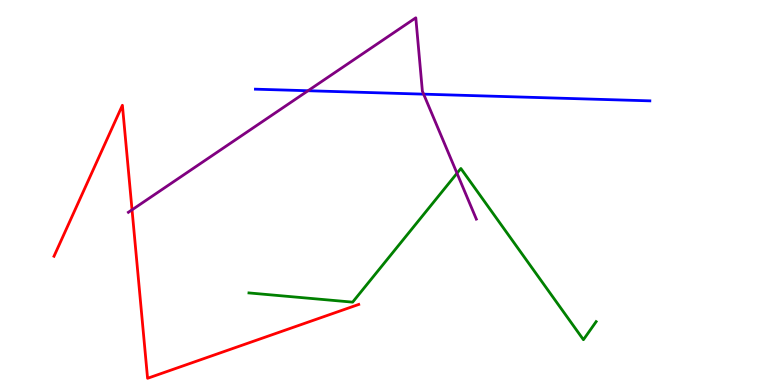[{'lines': ['blue', 'red'], 'intersections': []}, {'lines': ['green', 'red'], 'intersections': []}, {'lines': ['purple', 'red'], 'intersections': [{'x': 1.7, 'y': 4.55}]}, {'lines': ['blue', 'green'], 'intersections': []}, {'lines': ['blue', 'purple'], 'intersections': [{'x': 3.97, 'y': 7.64}, {'x': 5.47, 'y': 7.55}]}, {'lines': ['green', 'purple'], 'intersections': [{'x': 5.9, 'y': 5.5}]}]